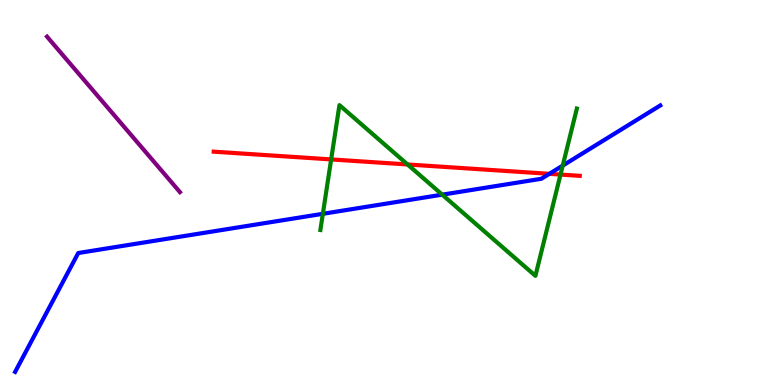[{'lines': ['blue', 'red'], 'intersections': [{'x': 7.09, 'y': 5.48}]}, {'lines': ['green', 'red'], 'intersections': [{'x': 4.27, 'y': 5.86}, {'x': 5.26, 'y': 5.73}, {'x': 7.23, 'y': 5.47}]}, {'lines': ['purple', 'red'], 'intersections': []}, {'lines': ['blue', 'green'], 'intersections': [{'x': 4.17, 'y': 4.45}, {'x': 5.71, 'y': 4.94}, {'x': 7.26, 'y': 5.7}]}, {'lines': ['blue', 'purple'], 'intersections': []}, {'lines': ['green', 'purple'], 'intersections': []}]